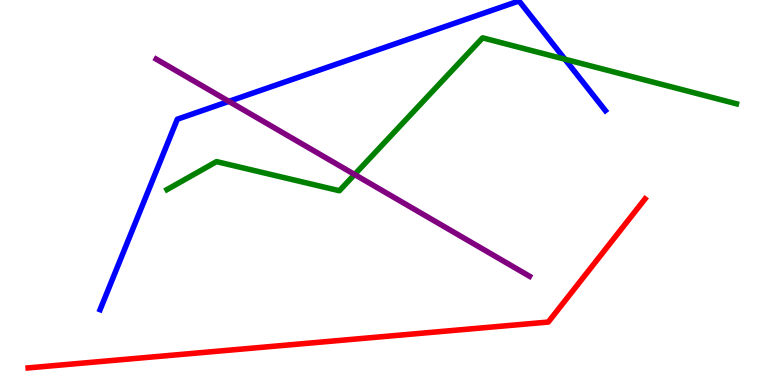[{'lines': ['blue', 'red'], 'intersections': []}, {'lines': ['green', 'red'], 'intersections': []}, {'lines': ['purple', 'red'], 'intersections': []}, {'lines': ['blue', 'green'], 'intersections': [{'x': 7.29, 'y': 8.46}]}, {'lines': ['blue', 'purple'], 'intersections': [{'x': 2.95, 'y': 7.37}]}, {'lines': ['green', 'purple'], 'intersections': [{'x': 4.58, 'y': 5.47}]}]